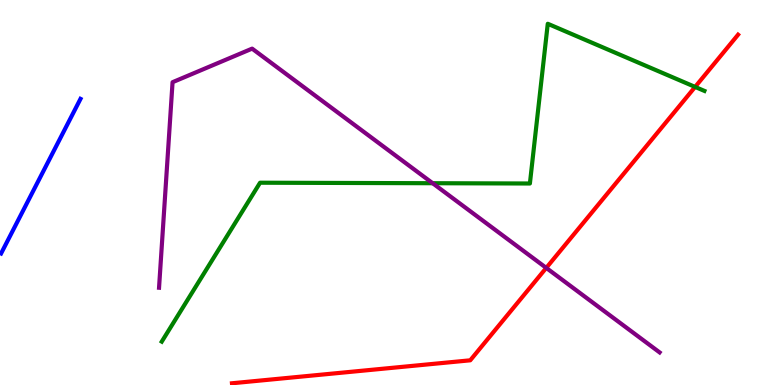[{'lines': ['blue', 'red'], 'intersections': []}, {'lines': ['green', 'red'], 'intersections': [{'x': 8.97, 'y': 7.74}]}, {'lines': ['purple', 'red'], 'intersections': [{'x': 7.05, 'y': 3.04}]}, {'lines': ['blue', 'green'], 'intersections': []}, {'lines': ['blue', 'purple'], 'intersections': []}, {'lines': ['green', 'purple'], 'intersections': [{'x': 5.58, 'y': 5.24}]}]